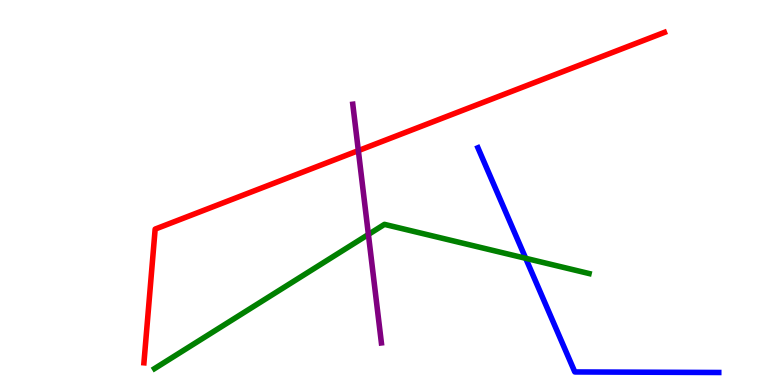[{'lines': ['blue', 'red'], 'intersections': []}, {'lines': ['green', 'red'], 'intersections': []}, {'lines': ['purple', 'red'], 'intersections': [{'x': 4.62, 'y': 6.09}]}, {'lines': ['blue', 'green'], 'intersections': [{'x': 6.78, 'y': 3.29}]}, {'lines': ['blue', 'purple'], 'intersections': []}, {'lines': ['green', 'purple'], 'intersections': [{'x': 4.75, 'y': 3.91}]}]